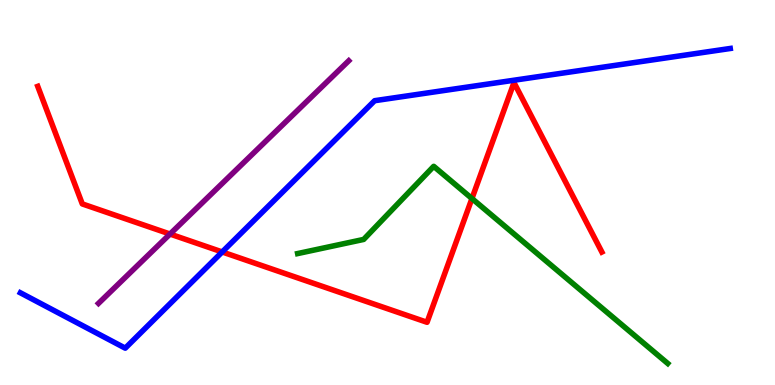[{'lines': ['blue', 'red'], 'intersections': [{'x': 2.87, 'y': 3.46}]}, {'lines': ['green', 'red'], 'intersections': [{'x': 6.09, 'y': 4.84}]}, {'lines': ['purple', 'red'], 'intersections': [{'x': 2.19, 'y': 3.92}]}, {'lines': ['blue', 'green'], 'intersections': []}, {'lines': ['blue', 'purple'], 'intersections': []}, {'lines': ['green', 'purple'], 'intersections': []}]